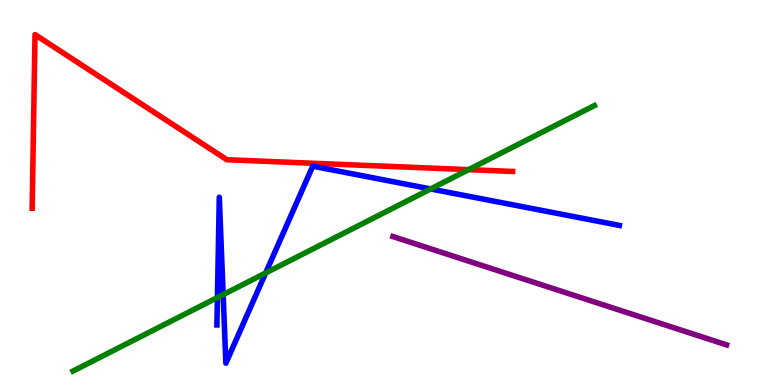[{'lines': ['blue', 'red'], 'intersections': []}, {'lines': ['green', 'red'], 'intersections': [{'x': 6.05, 'y': 5.59}]}, {'lines': ['purple', 'red'], 'intersections': []}, {'lines': ['blue', 'green'], 'intersections': [{'x': 2.81, 'y': 2.27}, {'x': 2.88, 'y': 2.35}, {'x': 3.43, 'y': 2.91}, {'x': 5.56, 'y': 5.09}]}, {'lines': ['blue', 'purple'], 'intersections': []}, {'lines': ['green', 'purple'], 'intersections': []}]